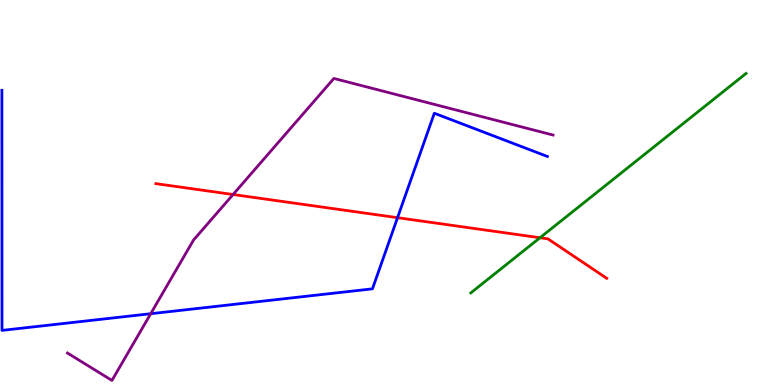[{'lines': ['blue', 'red'], 'intersections': [{'x': 5.13, 'y': 4.35}]}, {'lines': ['green', 'red'], 'intersections': [{'x': 6.97, 'y': 3.82}]}, {'lines': ['purple', 'red'], 'intersections': [{'x': 3.01, 'y': 4.95}]}, {'lines': ['blue', 'green'], 'intersections': []}, {'lines': ['blue', 'purple'], 'intersections': [{'x': 1.94, 'y': 1.85}]}, {'lines': ['green', 'purple'], 'intersections': []}]